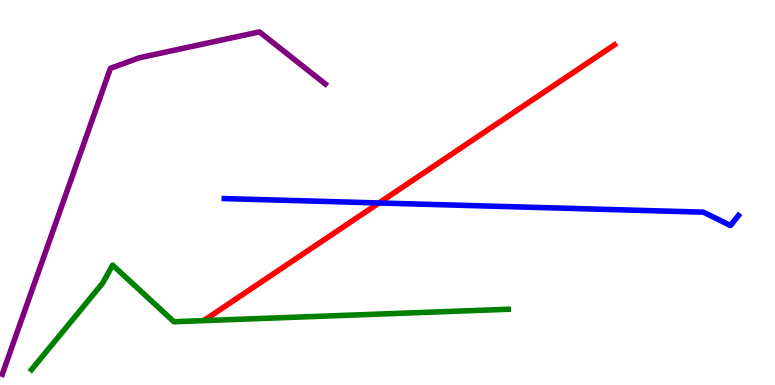[{'lines': ['blue', 'red'], 'intersections': [{'x': 4.89, 'y': 4.73}]}, {'lines': ['green', 'red'], 'intersections': []}, {'lines': ['purple', 'red'], 'intersections': []}, {'lines': ['blue', 'green'], 'intersections': []}, {'lines': ['blue', 'purple'], 'intersections': []}, {'lines': ['green', 'purple'], 'intersections': []}]